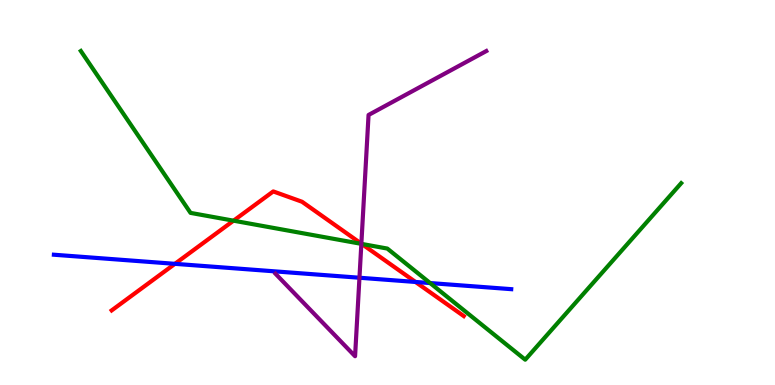[{'lines': ['blue', 'red'], 'intersections': [{'x': 2.26, 'y': 3.15}, {'x': 5.36, 'y': 2.68}]}, {'lines': ['green', 'red'], 'intersections': [{'x': 3.01, 'y': 4.27}, {'x': 4.67, 'y': 3.66}]}, {'lines': ['purple', 'red'], 'intersections': [{'x': 4.66, 'y': 3.67}]}, {'lines': ['blue', 'green'], 'intersections': [{'x': 5.55, 'y': 2.65}]}, {'lines': ['blue', 'purple'], 'intersections': [{'x': 4.64, 'y': 2.79}]}, {'lines': ['green', 'purple'], 'intersections': [{'x': 4.66, 'y': 3.67}]}]